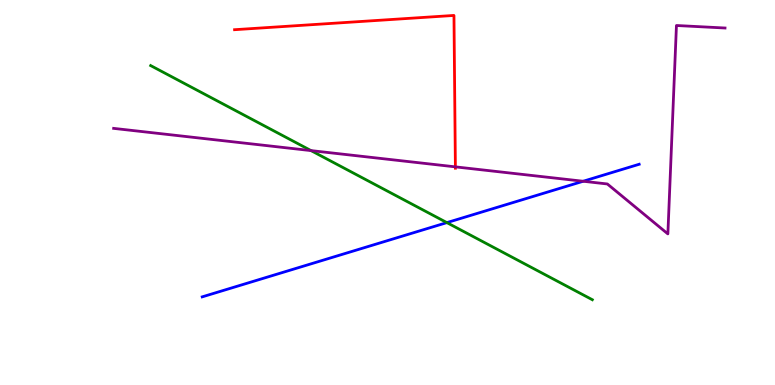[{'lines': ['blue', 'red'], 'intersections': []}, {'lines': ['green', 'red'], 'intersections': []}, {'lines': ['purple', 'red'], 'intersections': [{'x': 5.88, 'y': 5.67}]}, {'lines': ['blue', 'green'], 'intersections': [{'x': 5.77, 'y': 4.22}]}, {'lines': ['blue', 'purple'], 'intersections': [{'x': 7.52, 'y': 5.29}]}, {'lines': ['green', 'purple'], 'intersections': [{'x': 4.01, 'y': 6.09}]}]